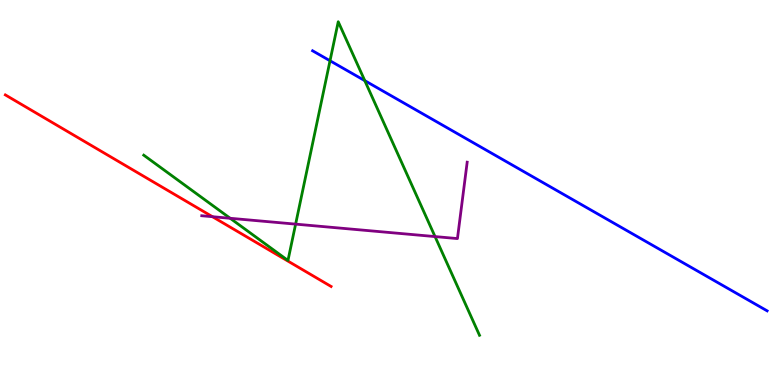[{'lines': ['blue', 'red'], 'intersections': []}, {'lines': ['green', 'red'], 'intersections': []}, {'lines': ['purple', 'red'], 'intersections': [{'x': 2.74, 'y': 4.37}]}, {'lines': ['blue', 'green'], 'intersections': [{'x': 4.26, 'y': 8.42}, {'x': 4.71, 'y': 7.91}]}, {'lines': ['blue', 'purple'], 'intersections': []}, {'lines': ['green', 'purple'], 'intersections': [{'x': 2.97, 'y': 4.33}, {'x': 3.81, 'y': 4.18}, {'x': 5.61, 'y': 3.86}]}]